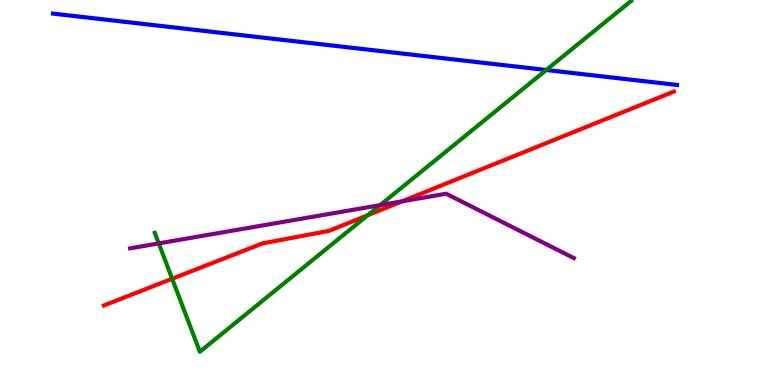[{'lines': ['blue', 'red'], 'intersections': []}, {'lines': ['green', 'red'], 'intersections': [{'x': 2.22, 'y': 2.76}, {'x': 4.74, 'y': 4.41}]}, {'lines': ['purple', 'red'], 'intersections': [{'x': 5.19, 'y': 4.77}]}, {'lines': ['blue', 'green'], 'intersections': [{'x': 7.05, 'y': 8.18}]}, {'lines': ['blue', 'purple'], 'intersections': []}, {'lines': ['green', 'purple'], 'intersections': [{'x': 2.05, 'y': 3.68}, {'x': 4.9, 'y': 4.67}]}]